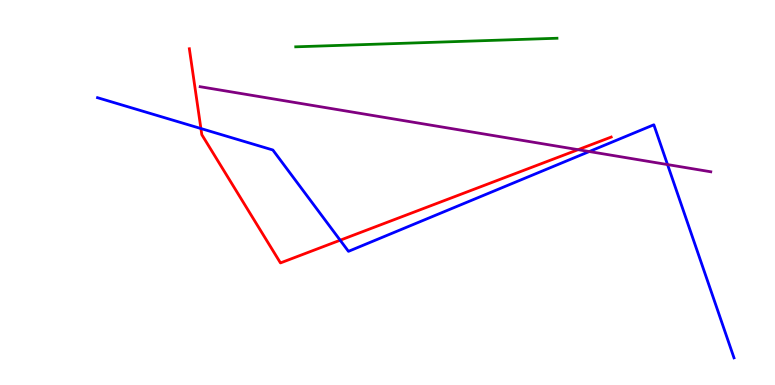[{'lines': ['blue', 'red'], 'intersections': [{'x': 2.59, 'y': 6.66}, {'x': 4.39, 'y': 3.76}]}, {'lines': ['green', 'red'], 'intersections': []}, {'lines': ['purple', 'red'], 'intersections': [{'x': 7.46, 'y': 6.11}]}, {'lines': ['blue', 'green'], 'intersections': []}, {'lines': ['blue', 'purple'], 'intersections': [{'x': 7.6, 'y': 6.06}, {'x': 8.61, 'y': 5.73}]}, {'lines': ['green', 'purple'], 'intersections': []}]